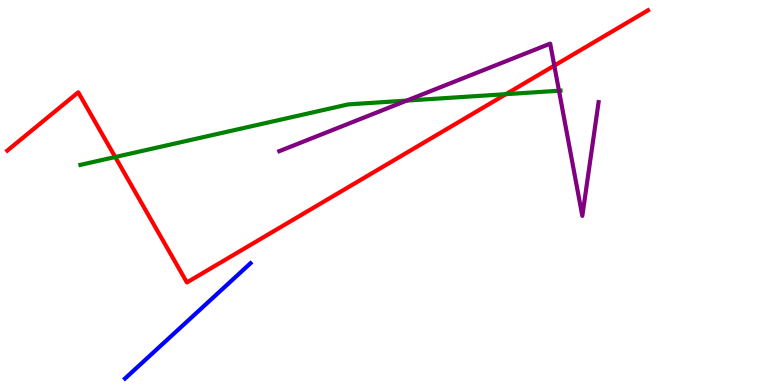[{'lines': ['blue', 'red'], 'intersections': []}, {'lines': ['green', 'red'], 'intersections': [{'x': 1.49, 'y': 5.92}, {'x': 6.53, 'y': 7.55}]}, {'lines': ['purple', 'red'], 'intersections': [{'x': 7.15, 'y': 8.3}]}, {'lines': ['blue', 'green'], 'intersections': []}, {'lines': ['blue', 'purple'], 'intersections': []}, {'lines': ['green', 'purple'], 'intersections': [{'x': 5.25, 'y': 7.39}, {'x': 7.21, 'y': 7.64}]}]